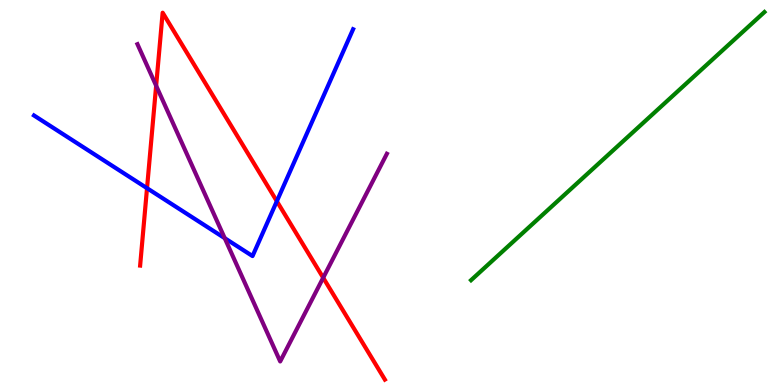[{'lines': ['blue', 'red'], 'intersections': [{'x': 1.9, 'y': 5.11}, {'x': 3.57, 'y': 4.77}]}, {'lines': ['green', 'red'], 'intersections': []}, {'lines': ['purple', 'red'], 'intersections': [{'x': 2.01, 'y': 7.77}, {'x': 4.17, 'y': 2.79}]}, {'lines': ['blue', 'green'], 'intersections': []}, {'lines': ['blue', 'purple'], 'intersections': [{'x': 2.9, 'y': 3.81}]}, {'lines': ['green', 'purple'], 'intersections': []}]